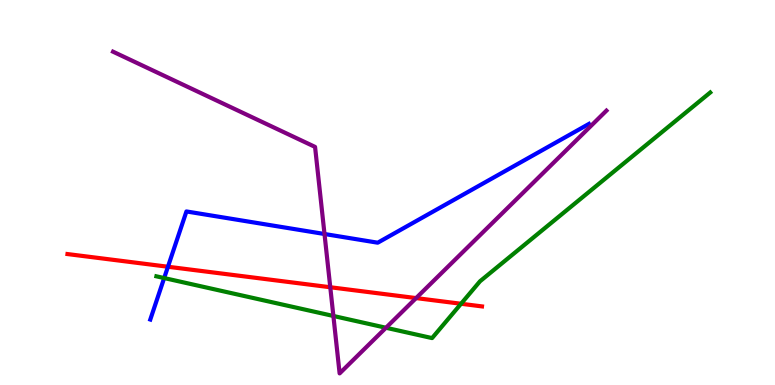[{'lines': ['blue', 'red'], 'intersections': [{'x': 2.17, 'y': 3.07}]}, {'lines': ['green', 'red'], 'intersections': [{'x': 5.95, 'y': 2.11}]}, {'lines': ['purple', 'red'], 'intersections': [{'x': 4.26, 'y': 2.54}, {'x': 5.37, 'y': 2.26}]}, {'lines': ['blue', 'green'], 'intersections': [{'x': 2.12, 'y': 2.78}]}, {'lines': ['blue', 'purple'], 'intersections': [{'x': 4.19, 'y': 3.92}]}, {'lines': ['green', 'purple'], 'intersections': [{'x': 4.3, 'y': 1.79}, {'x': 4.98, 'y': 1.49}]}]